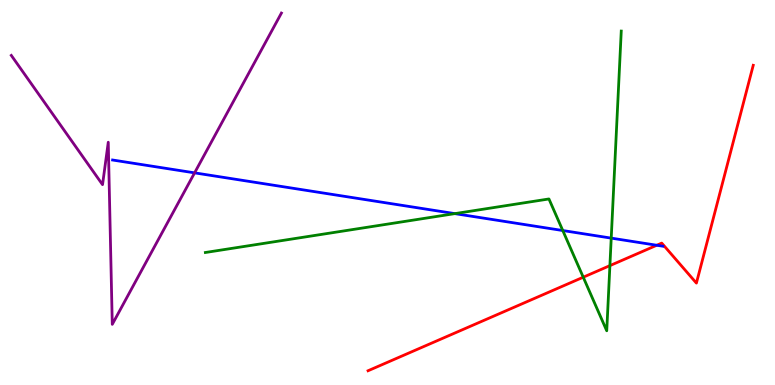[{'lines': ['blue', 'red'], 'intersections': [{'x': 8.47, 'y': 3.63}]}, {'lines': ['green', 'red'], 'intersections': [{'x': 7.53, 'y': 2.8}, {'x': 7.87, 'y': 3.1}]}, {'lines': ['purple', 'red'], 'intersections': []}, {'lines': ['blue', 'green'], 'intersections': [{'x': 5.87, 'y': 4.45}, {'x': 7.26, 'y': 4.01}, {'x': 7.89, 'y': 3.82}]}, {'lines': ['blue', 'purple'], 'intersections': [{'x': 2.51, 'y': 5.51}]}, {'lines': ['green', 'purple'], 'intersections': []}]